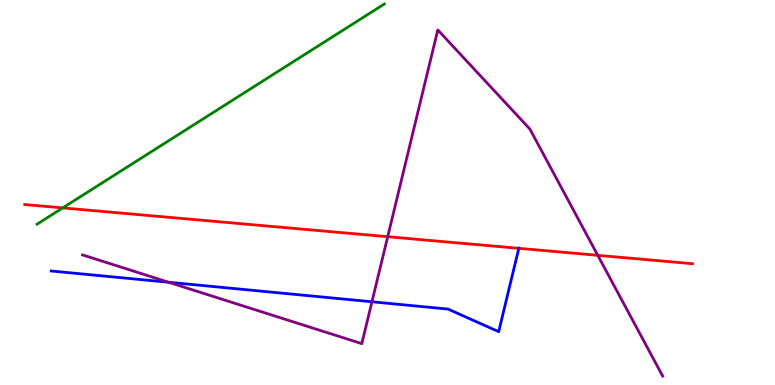[{'lines': ['blue', 'red'], 'intersections': [{'x': 6.69, 'y': 3.55}]}, {'lines': ['green', 'red'], 'intersections': [{'x': 0.809, 'y': 4.6}]}, {'lines': ['purple', 'red'], 'intersections': [{'x': 5.0, 'y': 3.85}, {'x': 7.71, 'y': 3.37}]}, {'lines': ['blue', 'green'], 'intersections': []}, {'lines': ['blue', 'purple'], 'intersections': [{'x': 2.18, 'y': 2.67}, {'x': 4.8, 'y': 2.16}]}, {'lines': ['green', 'purple'], 'intersections': []}]